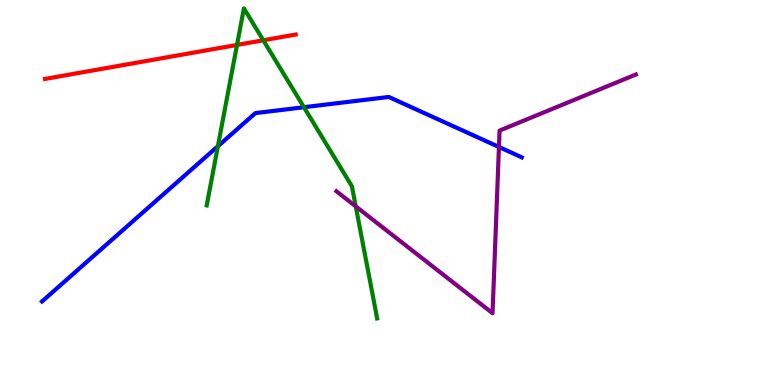[{'lines': ['blue', 'red'], 'intersections': []}, {'lines': ['green', 'red'], 'intersections': [{'x': 3.06, 'y': 8.83}, {'x': 3.4, 'y': 8.95}]}, {'lines': ['purple', 'red'], 'intersections': []}, {'lines': ['blue', 'green'], 'intersections': [{'x': 2.81, 'y': 6.2}, {'x': 3.92, 'y': 7.21}]}, {'lines': ['blue', 'purple'], 'intersections': [{'x': 6.44, 'y': 6.18}]}, {'lines': ['green', 'purple'], 'intersections': [{'x': 4.59, 'y': 4.64}]}]